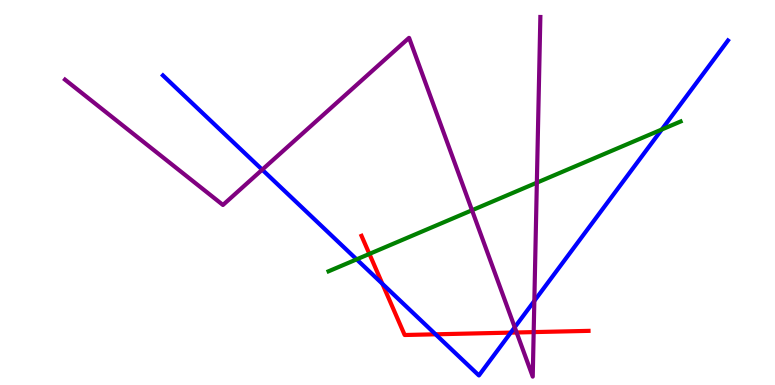[{'lines': ['blue', 'red'], 'intersections': [{'x': 4.93, 'y': 2.63}, {'x': 5.62, 'y': 1.32}, {'x': 6.59, 'y': 1.36}]}, {'lines': ['green', 'red'], 'intersections': [{'x': 4.77, 'y': 3.4}]}, {'lines': ['purple', 'red'], 'intersections': [{'x': 6.67, 'y': 1.36}, {'x': 6.89, 'y': 1.37}]}, {'lines': ['blue', 'green'], 'intersections': [{'x': 4.6, 'y': 3.26}, {'x': 8.54, 'y': 6.64}]}, {'lines': ['blue', 'purple'], 'intersections': [{'x': 3.38, 'y': 5.59}, {'x': 6.64, 'y': 1.5}, {'x': 6.89, 'y': 2.18}]}, {'lines': ['green', 'purple'], 'intersections': [{'x': 6.09, 'y': 4.54}, {'x': 6.93, 'y': 5.26}]}]